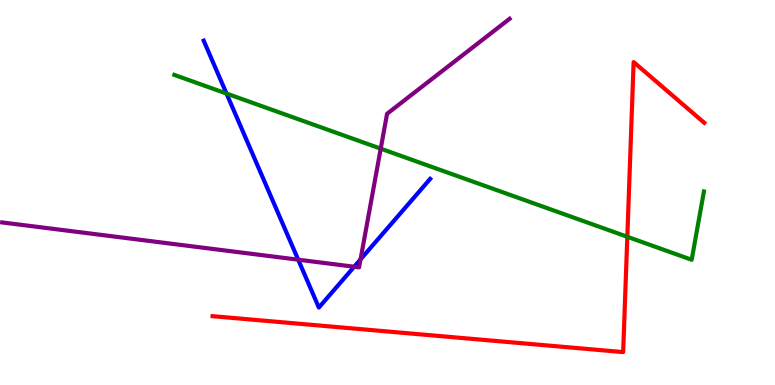[{'lines': ['blue', 'red'], 'intersections': []}, {'lines': ['green', 'red'], 'intersections': [{'x': 8.09, 'y': 3.85}]}, {'lines': ['purple', 'red'], 'intersections': []}, {'lines': ['blue', 'green'], 'intersections': [{'x': 2.92, 'y': 7.57}]}, {'lines': ['blue', 'purple'], 'intersections': [{'x': 3.85, 'y': 3.25}, {'x': 4.57, 'y': 3.07}, {'x': 4.65, 'y': 3.26}]}, {'lines': ['green', 'purple'], 'intersections': [{'x': 4.91, 'y': 6.14}]}]